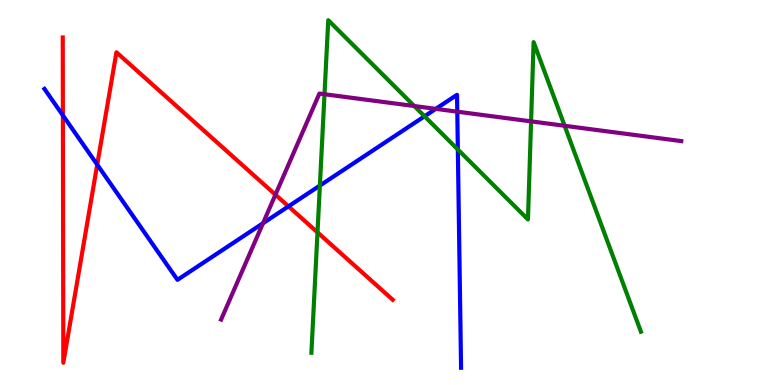[{'lines': ['blue', 'red'], 'intersections': [{'x': 0.811, 'y': 7.0}, {'x': 1.25, 'y': 5.72}, {'x': 3.72, 'y': 4.64}]}, {'lines': ['green', 'red'], 'intersections': [{'x': 4.1, 'y': 3.96}]}, {'lines': ['purple', 'red'], 'intersections': [{'x': 3.55, 'y': 4.94}]}, {'lines': ['blue', 'green'], 'intersections': [{'x': 4.13, 'y': 5.18}, {'x': 5.48, 'y': 6.98}, {'x': 5.91, 'y': 6.12}]}, {'lines': ['blue', 'purple'], 'intersections': [{'x': 3.39, 'y': 4.2}, {'x': 5.62, 'y': 7.17}, {'x': 5.9, 'y': 7.1}]}, {'lines': ['green', 'purple'], 'intersections': [{'x': 4.19, 'y': 7.55}, {'x': 5.35, 'y': 7.25}, {'x': 6.85, 'y': 6.85}, {'x': 7.29, 'y': 6.73}]}]